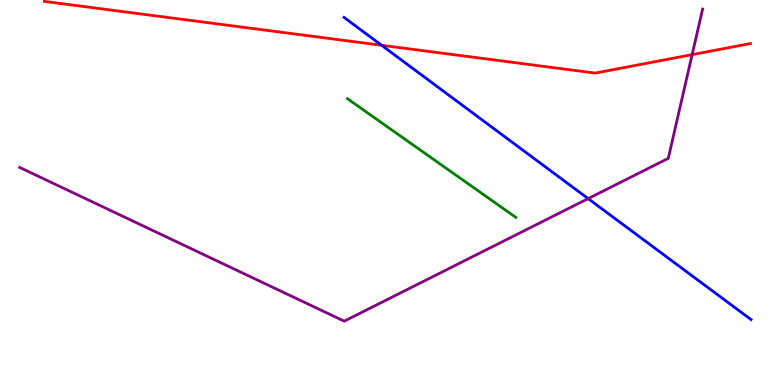[{'lines': ['blue', 'red'], 'intersections': [{'x': 4.92, 'y': 8.82}]}, {'lines': ['green', 'red'], 'intersections': []}, {'lines': ['purple', 'red'], 'intersections': [{'x': 8.93, 'y': 8.58}]}, {'lines': ['blue', 'green'], 'intersections': []}, {'lines': ['blue', 'purple'], 'intersections': [{'x': 7.59, 'y': 4.84}]}, {'lines': ['green', 'purple'], 'intersections': []}]